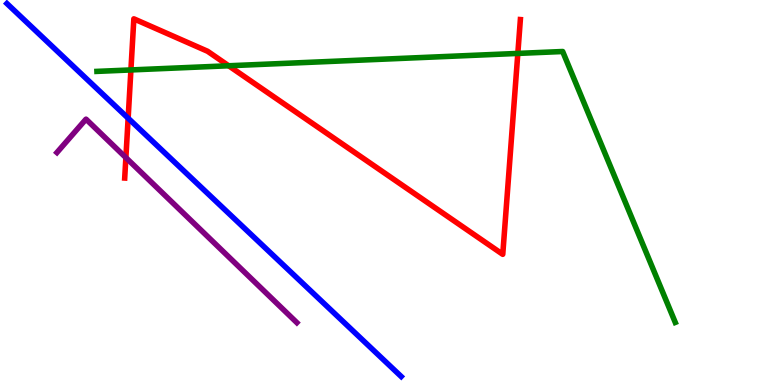[{'lines': ['blue', 'red'], 'intersections': [{'x': 1.65, 'y': 6.93}]}, {'lines': ['green', 'red'], 'intersections': [{'x': 1.69, 'y': 8.18}, {'x': 2.95, 'y': 8.29}, {'x': 6.68, 'y': 8.61}]}, {'lines': ['purple', 'red'], 'intersections': [{'x': 1.62, 'y': 5.91}]}, {'lines': ['blue', 'green'], 'intersections': []}, {'lines': ['blue', 'purple'], 'intersections': []}, {'lines': ['green', 'purple'], 'intersections': []}]